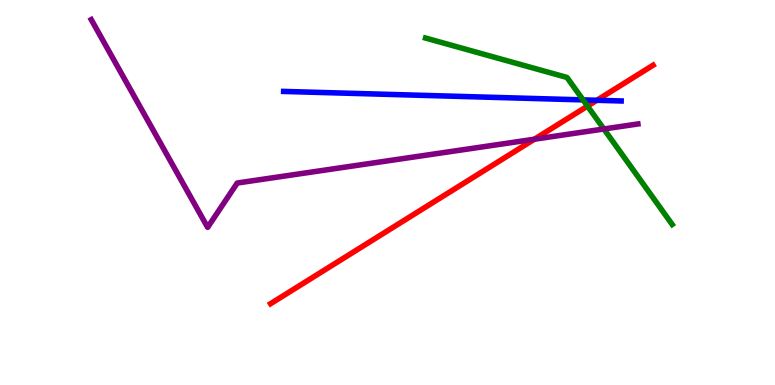[{'lines': ['blue', 'red'], 'intersections': [{'x': 7.7, 'y': 7.4}]}, {'lines': ['green', 'red'], 'intersections': [{'x': 7.58, 'y': 7.24}]}, {'lines': ['purple', 'red'], 'intersections': [{'x': 6.9, 'y': 6.38}]}, {'lines': ['blue', 'green'], 'intersections': [{'x': 7.52, 'y': 7.41}]}, {'lines': ['blue', 'purple'], 'intersections': []}, {'lines': ['green', 'purple'], 'intersections': [{'x': 7.79, 'y': 6.65}]}]